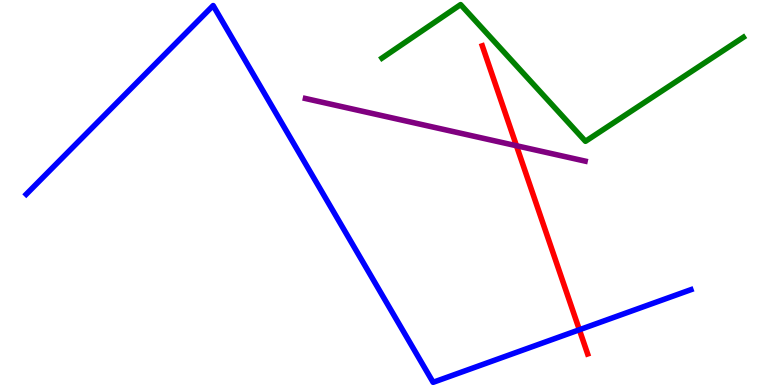[{'lines': ['blue', 'red'], 'intersections': [{'x': 7.48, 'y': 1.43}]}, {'lines': ['green', 'red'], 'intersections': []}, {'lines': ['purple', 'red'], 'intersections': [{'x': 6.66, 'y': 6.21}]}, {'lines': ['blue', 'green'], 'intersections': []}, {'lines': ['blue', 'purple'], 'intersections': []}, {'lines': ['green', 'purple'], 'intersections': []}]